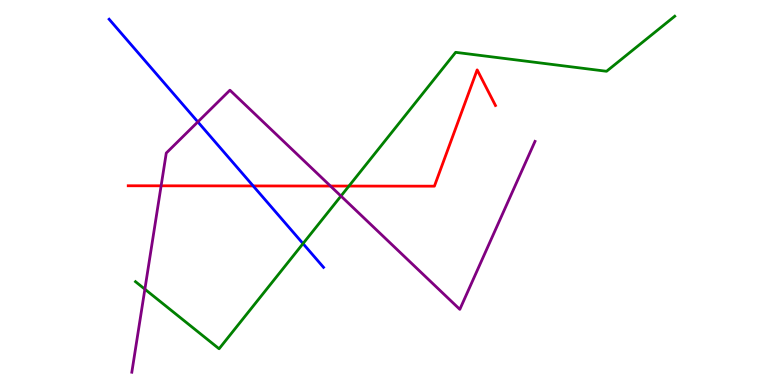[{'lines': ['blue', 'red'], 'intersections': [{'x': 3.27, 'y': 5.17}]}, {'lines': ['green', 'red'], 'intersections': [{'x': 4.5, 'y': 5.17}]}, {'lines': ['purple', 'red'], 'intersections': [{'x': 2.08, 'y': 5.17}, {'x': 4.26, 'y': 5.17}]}, {'lines': ['blue', 'green'], 'intersections': [{'x': 3.91, 'y': 3.67}]}, {'lines': ['blue', 'purple'], 'intersections': [{'x': 2.55, 'y': 6.83}]}, {'lines': ['green', 'purple'], 'intersections': [{'x': 1.87, 'y': 2.49}, {'x': 4.4, 'y': 4.91}]}]